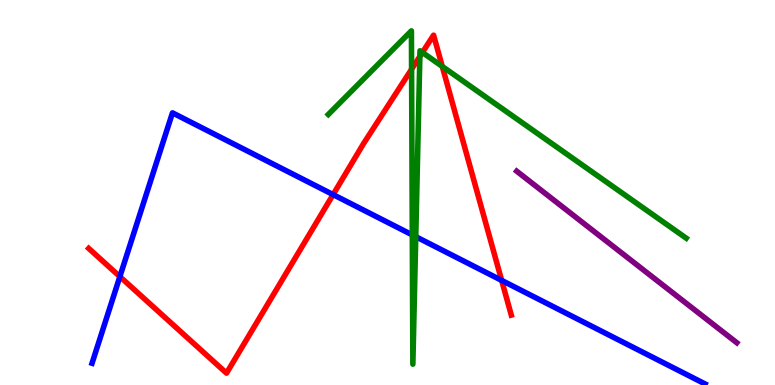[{'lines': ['blue', 'red'], 'intersections': [{'x': 1.55, 'y': 2.82}, {'x': 4.3, 'y': 4.95}, {'x': 6.47, 'y': 2.72}]}, {'lines': ['green', 'red'], 'intersections': [{'x': 5.31, 'y': 8.2}, {'x': 5.42, 'y': 8.54}, {'x': 5.45, 'y': 8.64}, {'x': 5.71, 'y': 8.27}]}, {'lines': ['purple', 'red'], 'intersections': []}, {'lines': ['blue', 'green'], 'intersections': [{'x': 5.32, 'y': 3.9}, {'x': 5.36, 'y': 3.85}]}, {'lines': ['blue', 'purple'], 'intersections': []}, {'lines': ['green', 'purple'], 'intersections': []}]